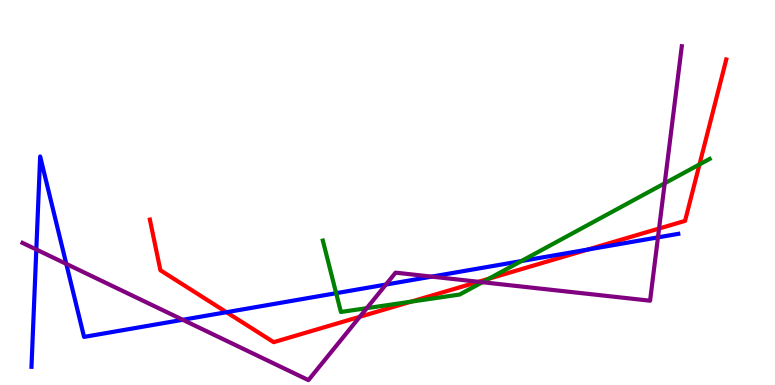[{'lines': ['blue', 'red'], 'intersections': [{'x': 2.92, 'y': 1.89}, {'x': 7.58, 'y': 3.52}]}, {'lines': ['green', 'red'], 'intersections': [{'x': 5.3, 'y': 2.16}, {'x': 6.31, 'y': 2.76}, {'x': 9.03, 'y': 5.73}]}, {'lines': ['purple', 'red'], 'intersections': [{'x': 4.64, 'y': 1.77}, {'x': 6.17, 'y': 2.68}, {'x': 8.5, 'y': 4.06}]}, {'lines': ['blue', 'green'], 'intersections': [{'x': 4.34, 'y': 2.38}, {'x': 6.73, 'y': 3.22}]}, {'lines': ['blue', 'purple'], 'intersections': [{'x': 0.469, 'y': 3.52}, {'x': 0.855, 'y': 3.15}, {'x': 2.36, 'y': 1.69}, {'x': 4.98, 'y': 2.61}, {'x': 5.57, 'y': 2.81}, {'x': 8.49, 'y': 3.83}]}, {'lines': ['green', 'purple'], 'intersections': [{'x': 4.73, 'y': 2.0}, {'x': 6.22, 'y': 2.67}, {'x': 8.58, 'y': 5.24}]}]